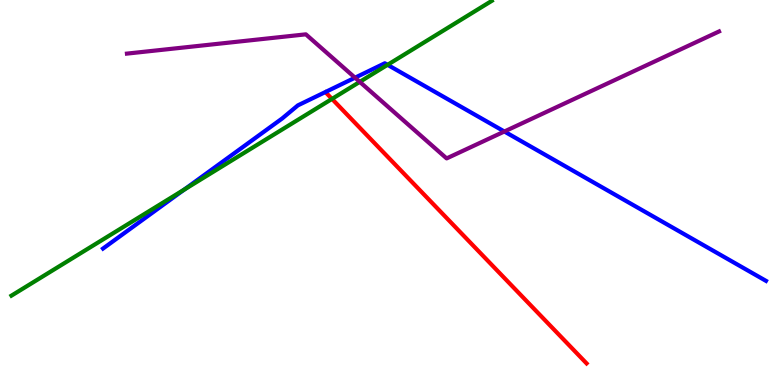[{'lines': ['blue', 'red'], 'intersections': []}, {'lines': ['green', 'red'], 'intersections': [{'x': 4.28, 'y': 7.43}]}, {'lines': ['purple', 'red'], 'intersections': []}, {'lines': ['blue', 'green'], 'intersections': [{'x': 2.38, 'y': 5.07}, {'x': 5.0, 'y': 8.32}]}, {'lines': ['blue', 'purple'], 'intersections': [{'x': 4.58, 'y': 7.98}, {'x': 6.51, 'y': 6.58}]}, {'lines': ['green', 'purple'], 'intersections': [{'x': 4.64, 'y': 7.87}]}]